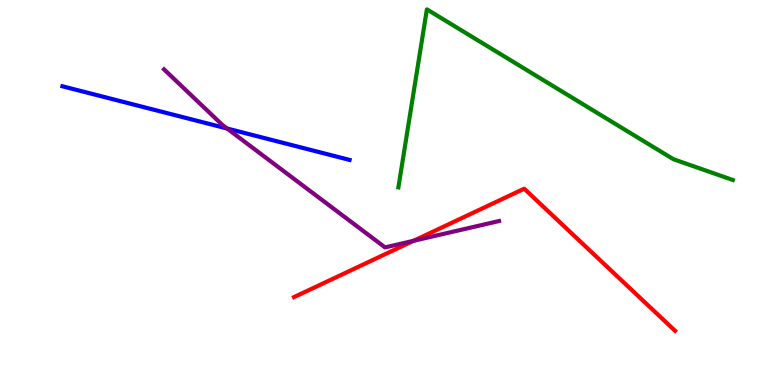[{'lines': ['blue', 'red'], 'intersections': []}, {'lines': ['green', 'red'], 'intersections': []}, {'lines': ['purple', 'red'], 'intersections': [{'x': 5.34, 'y': 3.74}]}, {'lines': ['blue', 'green'], 'intersections': []}, {'lines': ['blue', 'purple'], 'intersections': [{'x': 2.93, 'y': 6.66}]}, {'lines': ['green', 'purple'], 'intersections': []}]